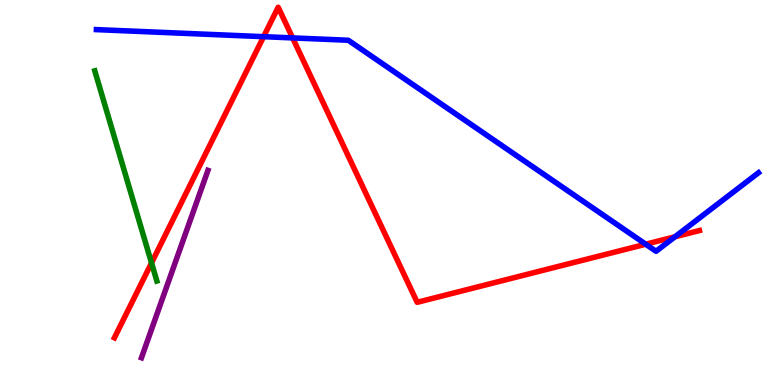[{'lines': ['blue', 'red'], 'intersections': [{'x': 3.4, 'y': 9.05}, {'x': 3.78, 'y': 9.02}, {'x': 8.33, 'y': 3.66}, {'x': 8.71, 'y': 3.85}]}, {'lines': ['green', 'red'], 'intersections': [{'x': 1.96, 'y': 3.17}]}, {'lines': ['purple', 'red'], 'intersections': []}, {'lines': ['blue', 'green'], 'intersections': []}, {'lines': ['blue', 'purple'], 'intersections': []}, {'lines': ['green', 'purple'], 'intersections': []}]